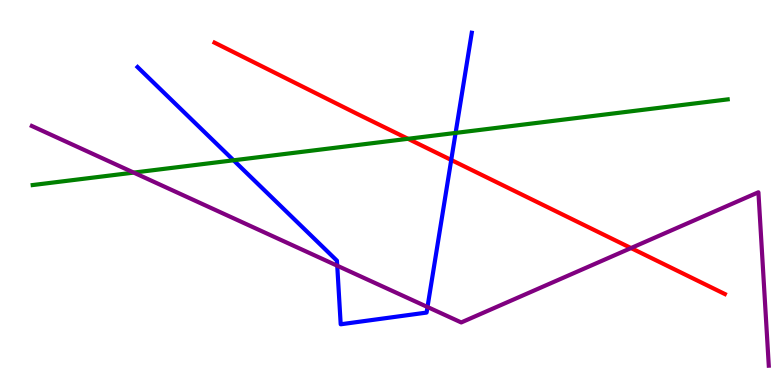[{'lines': ['blue', 'red'], 'intersections': [{'x': 5.82, 'y': 5.84}]}, {'lines': ['green', 'red'], 'intersections': [{'x': 5.26, 'y': 6.4}]}, {'lines': ['purple', 'red'], 'intersections': [{'x': 8.14, 'y': 3.56}]}, {'lines': ['blue', 'green'], 'intersections': [{'x': 3.01, 'y': 5.84}, {'x': 5.88, 'y': 6.55}]}, {'lines': ['blue', 'purple'], 'intersections': [{'x': 4.35, 'y': 3.1}, {'x': 5.52, 'y': 2.03}]}, {'lines': ['green', 'purple'], 'intersections': [{'x': 1.73, 'y': 5.52}]}]